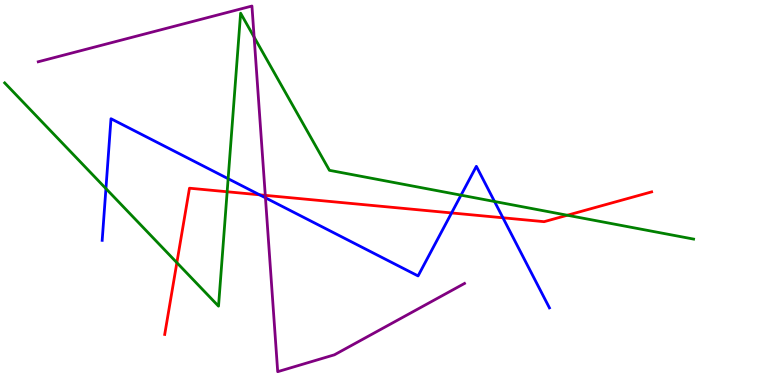[{'lines': ['blue', 'red'], 'intersections': [{'x': 3.35, 'y': 4.94}, {'x': 5.83, 'y': 4.47}, {'x': 6.49, 'y': 4.34}]}, {'lines': ['green', 'red'], 'intersections': [{'x': 2.28, 'y': 3.18}, {'x': 2.93, 'y': 5.02}, {'x': 7.32, 'y': 4.41}]}, {'lines': ['purple', 'red'], 'intersections': [{'x': 3.42, 'y': 4.93}]}, {'lines': ['blue', 'green'], 'intersections': [{'x': 1.37, 'y': 5.1}, {'x': 2.94, 'y': 5.36}, {'x': 5.95, 'y': 4.93}, {'x': 6.38, 'y': 4.77}]}, {'lines': ['blue', 'purple'], 'intersections': [{'x': 3.43, 'y': 4.86}]}, {'lines': ['green', 'purple'], 'intersections': [{'x': 3.28, 'y': 9.04}]}]